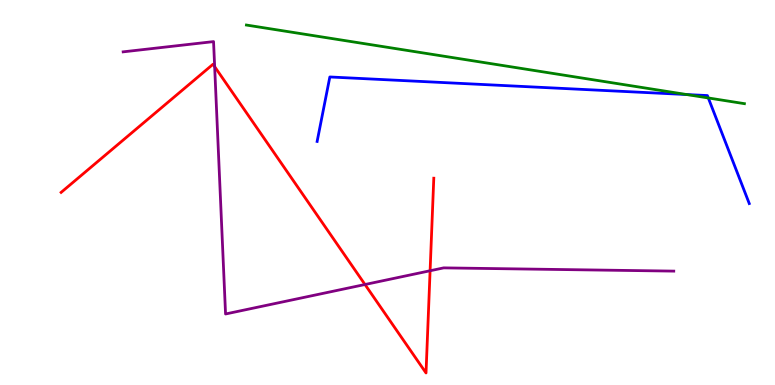[{'lines': ['blue', 'red'], 'intersections': []}, {'lines': ['green', 'red'], 'intersections': []}, {'lines': ['purple', 'red'], 'intersections': [{'x': 2.77, 'y': 8.27}, {'x': 4.71, 'y': 2.61}, {'x': 5.55, 'y': 2.97}]}, {'lines': ['blue', 'green'], 'intersections': [{'x': 8.86, 'y': 7.54}, {'x': 9.14, 'y': 7.46}]}, {'lines': ['blue', 'purple'], 'intersections': []}, {'lines': ['green', 'purple'], 'intersections': []}]